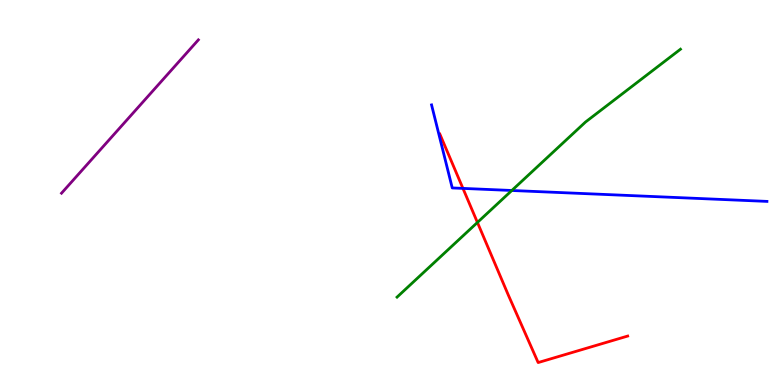[{'lines': ['blue', 'red'], 'intersections': [{'x': 5.97, 'y': 5.11}]}, {'lines': ['green', 'red'], 'intersections': [{'x': 6.16, 'y': 4.22}]}, {'lines': ['purple', 'red'], 'intersections': []}, {'lines': ['blue', 'green'], 'intersections': [{'x': 6.6, 'y': 5.05}]}, {'lines': ['blue', 'purple'], 'intersections': []}, {'lines': ['green', 'purple'], 'intersections': []}]